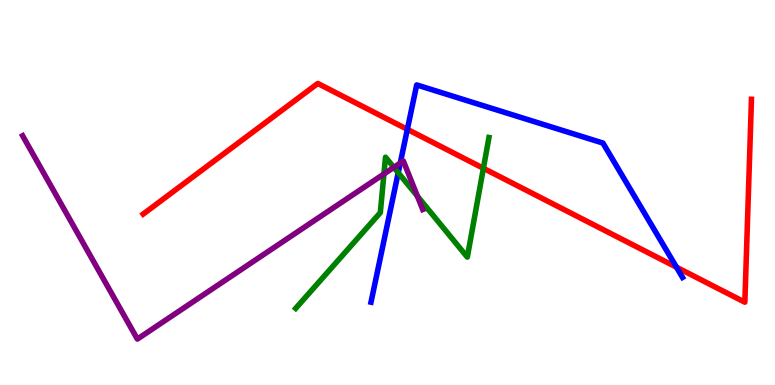[{'lines': ['blue', 'red'], 'intersections': [{'x': 5.26, 'y': 6.64}, {'x': 8.73, 'y': 3.06}]}, {'lines': ['green', 'red'], 'intersections': [{'x': 6.24, 'y': 5.63}]}, {'lines': ['purple', 'red'], 'intersections': []}, {'lines': ['blue', 'green'], 'intersections': [{'x': 5.14, 'y': 5.51}]}, {'lines': ['blue', 'purple'], 'intersections': [{'x': 5.16, 'y': 5.77}]}, {'lines': ['green', 'purple'], 'intersections': [{'x': 4.95, 'y': 5.48}, {'x': 5.08, 'y': 5.65}, {'x': 5.39, 'y': 4.9}]}]